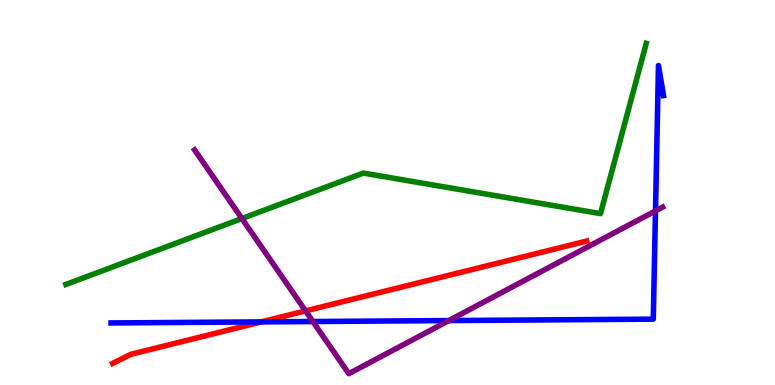[{'lines': ['blue', 'red'], 'intersections': [{'x': 3.37, 'y': 1.64}]}, {'lines': ['green', 'red'], 'intersections': []}, {'lines': ['purple', 'red'], 'intersections': [{'x': 3.94, 'y': 1.92}]}, {'lines': ['blue', 'green'], 'intersections': []}, {'lines': ['blue', 'purple'], 'intersections': [{'x': 4.04, 'y': 1.65}, {'x': 5.79, 'y': 1.67}, {'x': 8.46, 'y': 4.52}]}, {'lines': ['green', 'purple'], 'intersections': [{'x': 3.12, 'y': 4.32}]}]